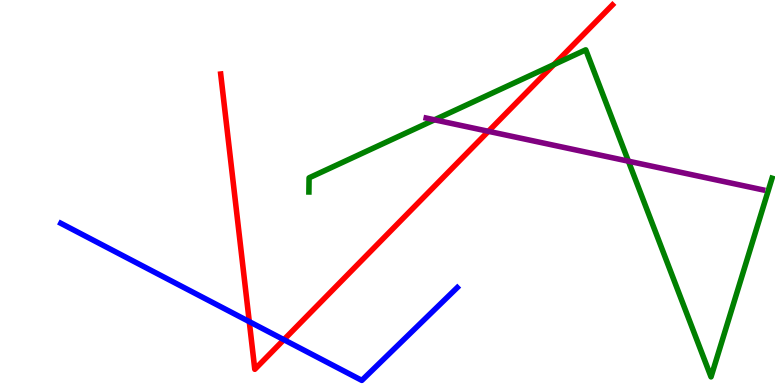[{'lines': ['blue', 'red'], 'intersections': [{'x': 3.22, 'y': 1.65}, {'x': 3.66, 'y': 1.18}]}, {'lines': ['green', 'red'], 'intersections': [{'x': 7.15, 'y': 8.32}]}, {'lines': ['purple', 'red'], 'intersections': [{'x': 6.3, 'y': 6.59}]}, {'lines': ['blue', 'green'], 'intersections': []}, {'lines': ['blue', 'purple'], 'intersections': []}, {'lines': ['green', 'purple'], 'intersections': [{'x': 5.61, 'y': 6.89}, {'x': 8.11, 'y': 5.81}]}]